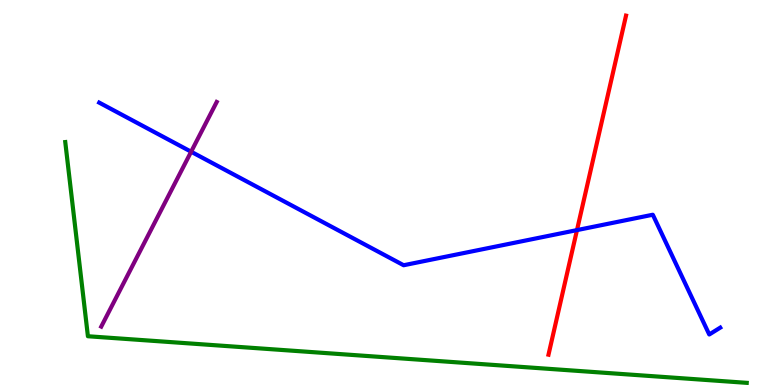[{'lines': ['blue', 'red'], 'intersections': [{'x': 7.44, 'y': 4.02}]}, {'lines': ['green', 'red'], 'intersections': []}, {'lines': ['purple', 'red'], 'intersections': []}, {'lines': ['blue', 'green'], 'intersections': []}, {'lines': ['blue', 'purple'], 'intersections': [{'x': 2.47, 'y': 6.06}]}, {'lines': ['green', 'purple'], 'intersections': []}]